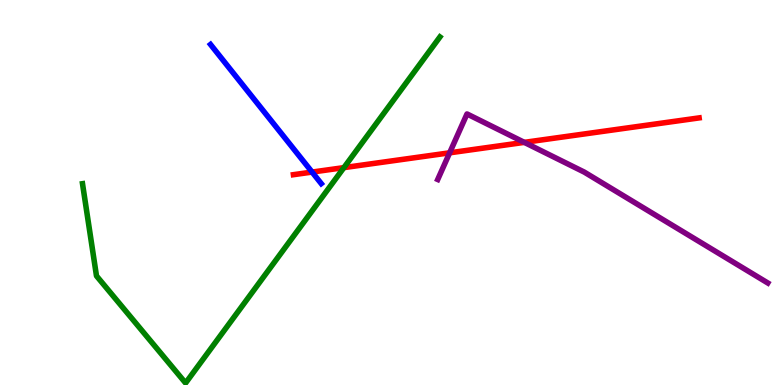[{'lines': ['blue', 'red'], 'intersections': [{'x': 4.03, 'y': 5.53}]}, {'lines': ['green', 'red'], 'intersections': [{'x': 4.44, 'y': 5.65}]}, {'lines': ['purple', 'red'], 'intersections': [{'x': 5.8, 'y': 6.03}, {'x': 6.77, 'y': 6.3}]}, {'lines': ['blue', 'green'], 'intersections': []}, {'lines': ['blue', 'purple'], 'intersections': []}, {'lines': ['green', 'purple'], 'intersections': []}]